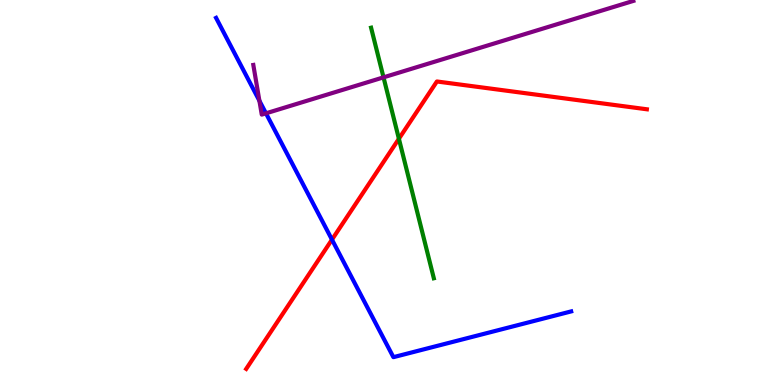[{'lines': ['blue', 'red'], 'intersections': [{'x': 4.28, 'y': 3.78}]}, {'lines': ['green', 'red'], 'intersections': [{'x': 5.15, 'y': 6.4}]}, {'lines': ['purple', 'red'], 'intersections': []}, {'lines': ['blue', 'green'], 'intersections': []}, {'lines': ['blue', 'purple'], 'intersections': [{'x': 3.35, 'y': 7.38}, {'x': 3.43, 'y': 7.06}]}, {'lines': ['green', 'purple'], 'intersections': [{'x': 4.95, 'y': 7.99}]}]